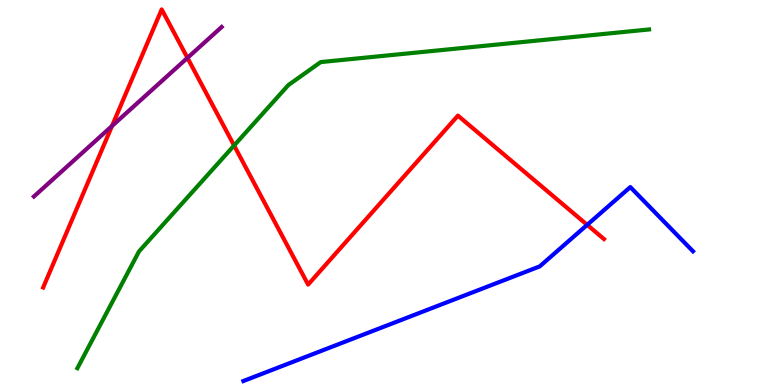[{'lines': ['blue', 'red'], 'intersections': [{'x': 7.58, 'y': 4.16}]}, {'lines': ['green', 'red'], 'intersections': [{'x': 3.02, 'y': 6.22}]}, {'lines': ['purple', 'red'], 'intersections': [{'x': 1.45, 'y': 6.73}, {'x': 2.42, 'y': 8.5}]}, {'lines': ['blue', 'green'], 'intersections': []}, {'lines': ['blue', 'purple'], 'intersections': []}, {'lines': ['green', 'purple'], 'intersections': []}]